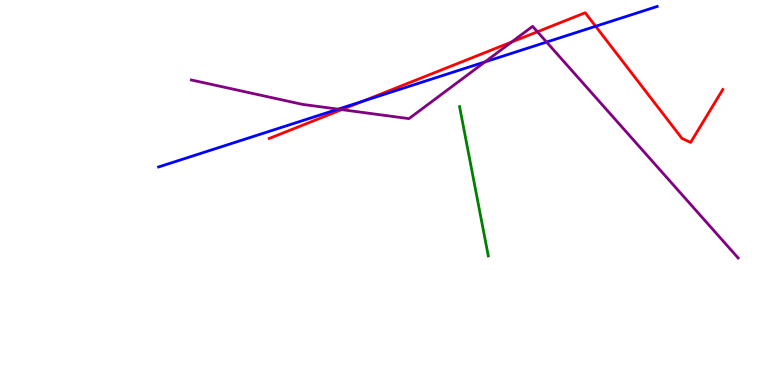[{'lines': ['blue', 'red'], 'intersections': [{'x': 4.68, 'y': 7.37}, {'x': 7.69, 'y': 9.32}]}, {'lines': ['green', 'red'], 'intersections': []}, {'lines': ['purple', 'red'], 'intersections': [{'x': 4.41, 'y': 7.15}, {'x': 6.6, 'y': 8.91}, {'x': 6.93, 'y': 9.18}]}, {'lines': ['blue', 'green'], 'intersections': []}, {'lines': ['blue', 'purple'], 'intersections': [{'x': 4.36, 'y': 7.16}, {'x': 6.26, 'y': 8.39}, {'x': 7.05, 'y': 8.91}]}, {'lines': ['green', 'purple'], 'intersections': []}]